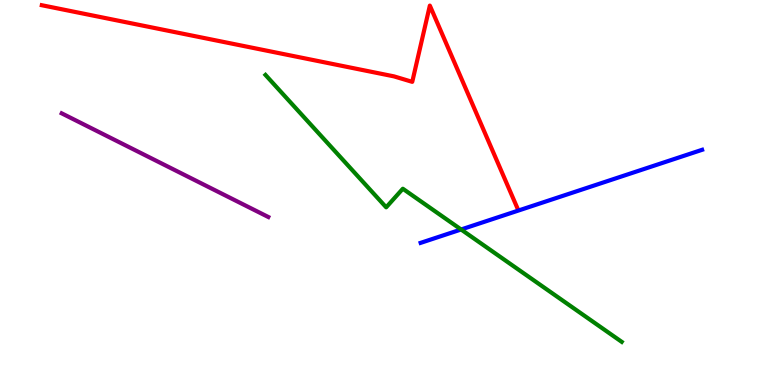[{'lines': ['blue', 'red'], 'intersections': []}, {'lines': ['green', 'red'], 'intersections': []}, {'lines': ['purple', 'red'], 'intersections': []}, {'lines': ['blue', 'green'], 'intersections': [{'x': 5.95, 'y': 4.04}]}, {'lines': ['blue', 'purple'], 'intersections': []}, {'lines': ['green', 'purple'], 'intersections': []}]